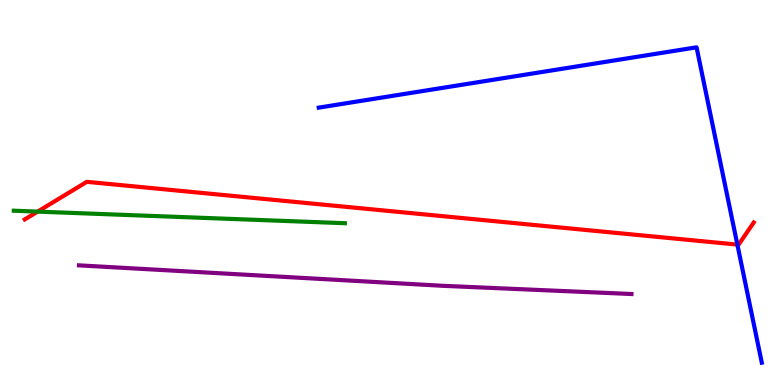[{'lines': ['blue', 'red'], 'intersections': [{'x': 9.51, 'y': 3.65}]}, {'lines': ['green', 'red'], 'intersections': [{'x': 0.486, 'y': 4.5}]}, {'lines': ['purple', 'red'], 'intersections': []}, {'lines': ['blue', 'green'], 'intersections': []}, {'lines': ['blue', 'purple'], 'intersections': []}, {'lines': ['green', 'purple'], 'intersections': []}]